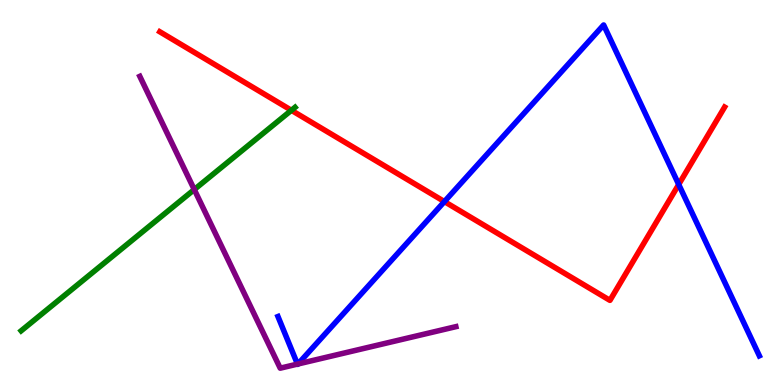[{'lines': ['blue', 'red'], 'intersections': [{'x': 5.73, 'y': 4.76}, {'x': 8.76, 'y': 5.21}]}, {'lines': ['green', 'red'], 'intersections': [{'x': 3.76, 'y': 7.14}]}, {'lines': ['purple', 'red'], 'intersections': []}, {'lines': ['blue', 'green'], 'intersections': []}, {'lines': ['blue', 'purple'], 'intersections': [{'x': 3.84, 'y': 0.543}, {'x': 3.85, 'y': 0.546}]}, {'lines': ['green', 'purple'], 'intersections': [{'x': 2.51, 'y': 5.08}]}]